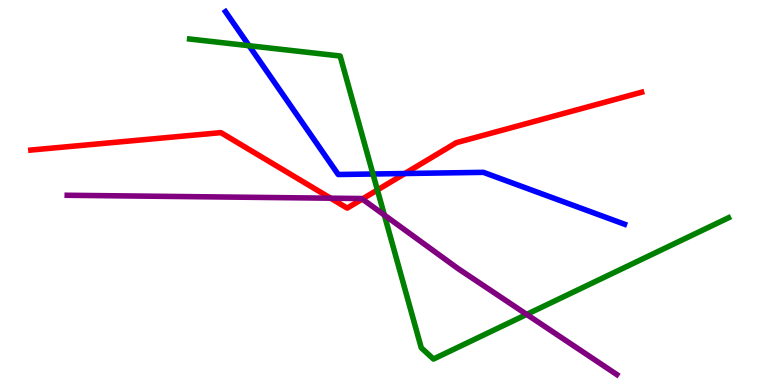[{'lines': ['blue', 'red'], 'intersections': [{'x': 5.22, 'y': 5.49}]}, {'lines': ['green', 'red'], 'intersections': [{'x': 4.87, 'y': 5.07}]}, {'lines': ['purple', 'red'], 'intersections': [{'x': 4.27, 'y': 4.85}, {'x': 4.67, 'y': 4.83}]}, {'lines': ['blue', 'green'], 'intersections': [{'x': 3.21, 'y': 8.81}, {'x': 4.81, 'y': 5.48}]}, {'lines': ['blue', 'purple'], 'intersections': []}, {'lines': ['green', 'purple'], 'intersections': [{'x': 4.96, 'y': 4.41}, {'x': 6.8, 'y': 1.83}]}]